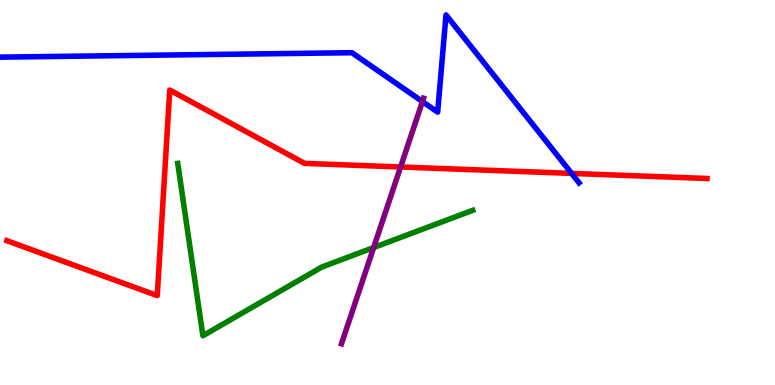[{'lines': ['blue', 'red'], 'intersections': [{'x': 7.38, 'y': 5.5}]}, {'lines': ['green', 'red'], 'intersections': []}, {'lines': ['purple', 'red'], 'intersections': [{'x': 5.17, 'y': 5.66}]}, {'lines': ['blue', 'green'], 'intersections': []}, {'lines': ['blue', 'purple'], 'intersections': [{'x': 5.45, 'y': 7.36}]}, {'lines': ['green', 'purple'], 'intersections': [{'x': 4.82, 'y': 3.57}]}]